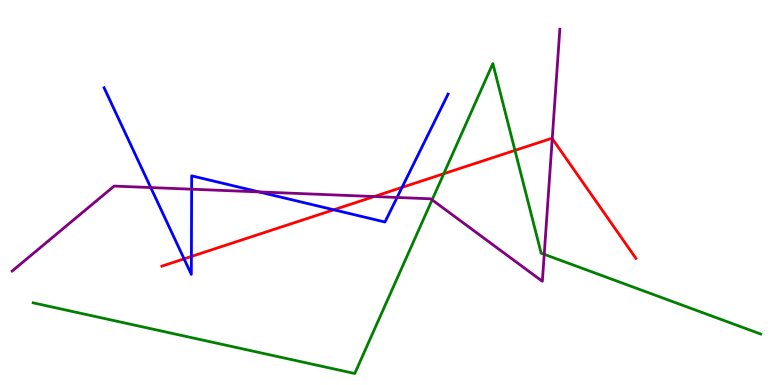[{'lines': ['blue', 'red'], 'intersections': [{'x': 2.38, 'y': 3.28}, {'x': 2.47, 'y': 3.34}, {'x': 4.31, 'y': 4.55}, {'x': 5.19, 'y': 5.13}]}, {'lines': ['green', 'red'], 'intersections': [{'x': 5.73, 'y': 5.49}, {'x': 6.64, 'y': 6.09}]}, {'lines': ['purple', 'red'], 'intersections': [{'x': 4.83, 'y': 4.9}, {'x': 7.13, 'y': 6.4}]}, {'lines': ['blue', 'green'], 'intersections': []}, {'lines': ['blue', 'purple'], 'intersections': [{'x': 1.95, 'y': 5.13}, {'x': 2.47, 'y': 5.09}, {'x': 3.34, 'y': 5.02}, {'x': 5.12, 'y': 4.87}]}, {'lines': ['green', 'purple'], 'intersections': [{'x': 5.58, 'y': 4.81}, {'x': 7.02, 'y': 3.39}]}]